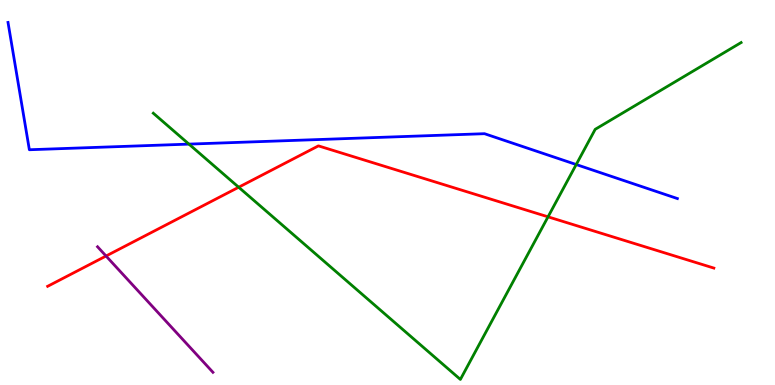[{'lines': ['blue', 'red'], 'intersections': []}, {'lines': ['green', 'red'], 'intersections': [{'x': 3.08, 'y': 5.14}, {'x': 7.07, 'y': 4.37}]}, {'lines': ['purple', 'red'], 'intersections': [{'x': 1.37, 'y': 3.35}]}, {'lines': ['blue', 'green'], 'intersections': [{'x': 2.44, 'y': 6.26}, {'x': 7.44, 'y': 5.73}]}, {'lines': ['blue', 'purple'], 'intersections': []}, {'lines': ['green', 'purple'], 'intersections': []}]